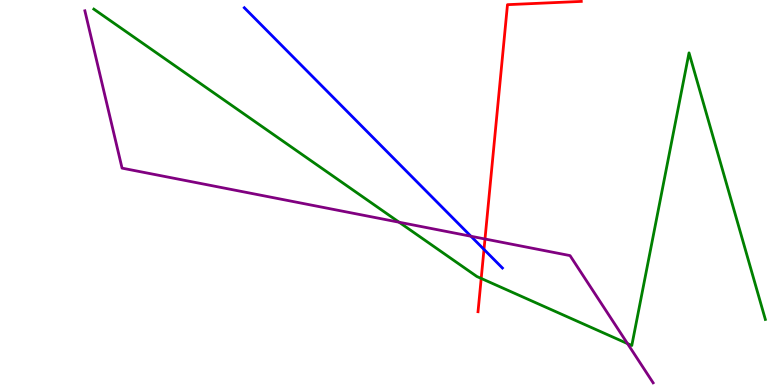[{'lines': ['blue', 'red'], 'intersections': [{'x': 6.25, 'y': 3.52}]}, {'lines': ['green', 'red'], 'intersections': [{'x': 6.21, 'y': 2.77}]}, {'lines': ['purple', 'red'], 'intersections': [{'x': 6.26, 'y': 3.79}]}, {'lines': ['blue', 'green'], 'intersections': []}, {'lines': ['blue', 'purple'], 'intersections': [{'x': 6.08, 'y': 3.86}]}, {'lines': ['green', 'purple'], 'intersections': [{'x': 5.15, 'y': 4.23}, {'x': 8.1, 'y': 1.08}]}]